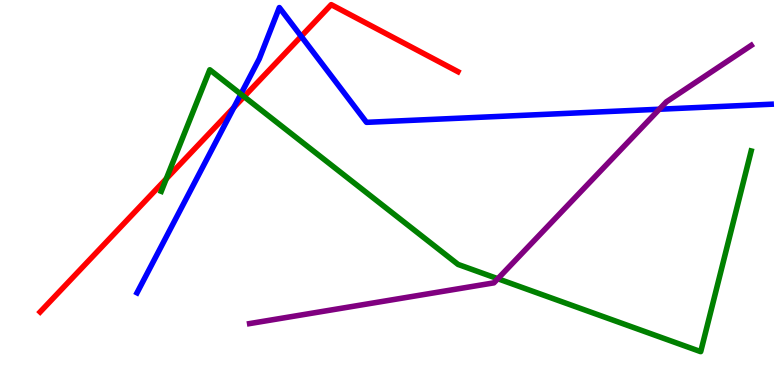[{'lines': ['blue', 'red'], 'intersections': [{'x': 3.02, 'y': 7.21}, {'x': 3.89, 'y': 9.06}]}, {'lines': ['green', 'red'], 'intersections': [{'x': 2.15, 'y': 5.36}, {'x': 3.15, 'y': 7.49}]}, {'lines': ['purple', 'red'], 'intersections': []}, {'lines': ['blue', 'green'], 'intersections': [{'x': 3.11, 'y': 7.56}]}, {'lines': ['blue', 'purple'], 'intersections': [{'x': 8.51, 'y': 7.16}]}, {'lines': ['green', 'purple'], 'intersections': [{'x': 6.42, 'y': 2.76}]}]